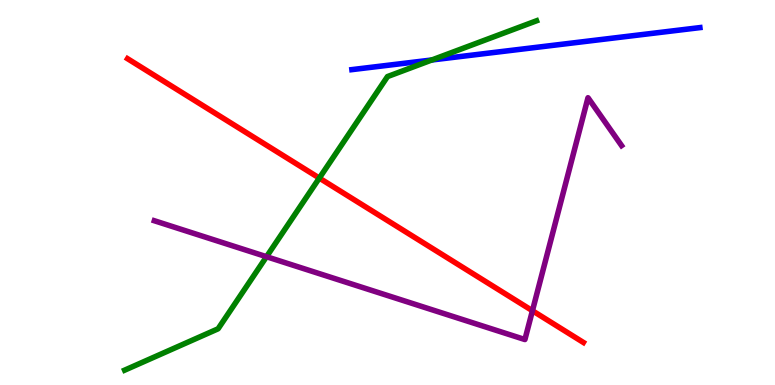[{'lines': ['blue', 'red'], 'intersections': []}, {'lines': ['green', 'red'], 'intersections': [{'x': 4.12, 'y': 5.37}]}, {'lines': ['purple', 'red'], 'intersections': [{'x': 6.87, 'y': 1.93}]}, {'lines': ['blue', 'green'], 'intersections': [{'x': 5.57, 'y': 8.44}]}, {'lines': ['blue', 'purple'], 'intersections': []}, {'lines': ['green', 'purple'], 'intersections': [{'x': 3.44, 'y': 3.33}]}]